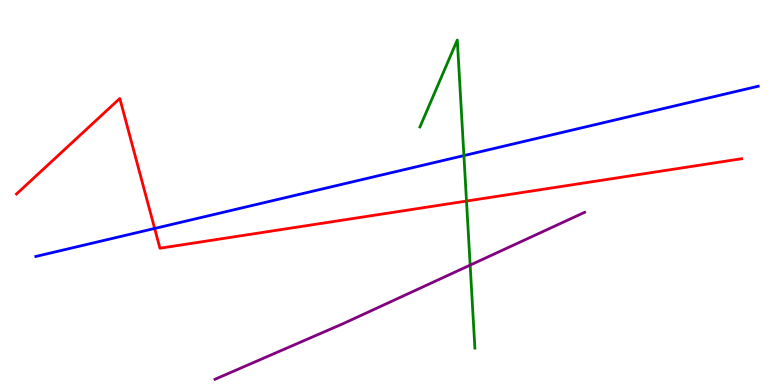[{'lines': ['blue', 'red'], 'intersections': [{'x': 2.0, 'y': 4.07}]}, {'lines': ['green', 'red'], 'intersections': [{'x': 6.02, 'y': 4.78}]}, {'lines': ['purple', 'red'], 'intersections': []}, {'lines': ['blue', 'green'], 'intersections': [{'x': 5.99, 'y': 5.96}]}, {'lines': ['blue', 'purple'], 'intersections': []}, {'lines': ['green', 'purple'], 'intersections': [{'x': 6.07, 'y': 3.11}]}]